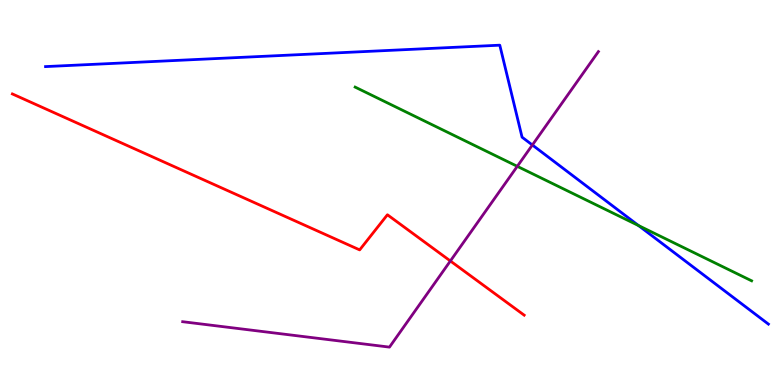[{'lines': ['blue', 'red'], 'intersections': []}, {'lines': ['green', 'red'], 'intersections': []}, {'lines': ['purple', 'red'], 'intersections': [{'x': 5.81, 'y': 3.22}]}, {'lines': ['blue', 'green'], 'intersections': [{'x': 8.24, 'y': 4.14}]}, {'lines': ['blue', 'purple'], 'intersections': [{'x': 6.87, 'y': 6.23}]}, {'lines': ['green', 'purple'], 'intersections': [{'x': 6.67, 'y': 5.68}]}]